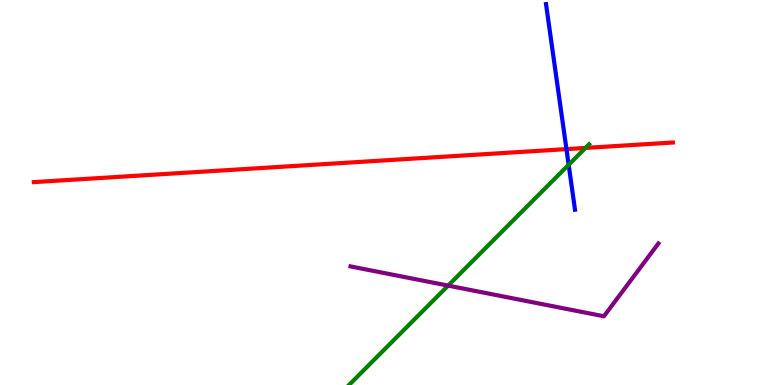[{'lines': ['blue', 'red'], 'intersections': [{'x': 7.31, 'y': 6.13}]}, {'lines': ['green', 'red'], 'intersections': [{'x': 7.55, 'y': 6.16}]}, {'lines': ['purple', 'red'], 'intersections': []}, {'lines': ['blue', 'green'], 'intersections': [{'x': 7.34, 'y': 5.72}]}, {'lines': ['blue', 'purple'], 'intersections': []}, {'lines': ['green', 'purple'], 'intersections': [{'x': 5.78, 'y': 2.58}]}]